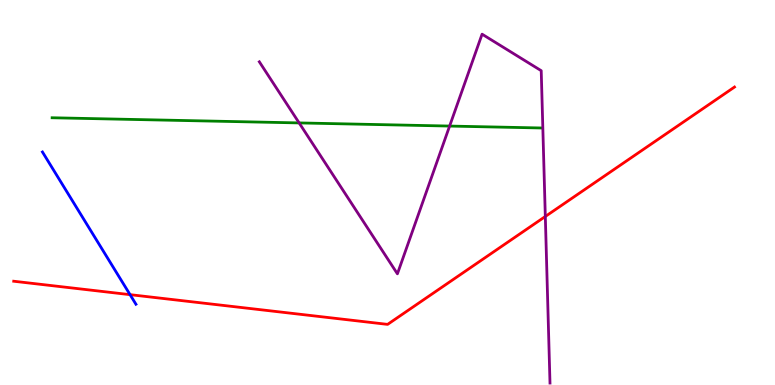[{'lines': ['blue', 'red'], 'intersections': [{'x': 1.68, 'y': 2.35}]}, {'lines': ['green', 'red'], 'intersections': []}, {'lines': ['purple', 'red'], 'intersections': [{'x': 7.04, 'y': 4.38}]}, {'lines': ['blue', 'green'], 'intersections': []}, {'lines': ['blue', 'purple'], 'intersections': []}, {'lines': ['green', 'purple'], 'intersections': [{'x': 3.86, 'y': 6.81}, {'x': 5.8, 'y': 6.73}]}]